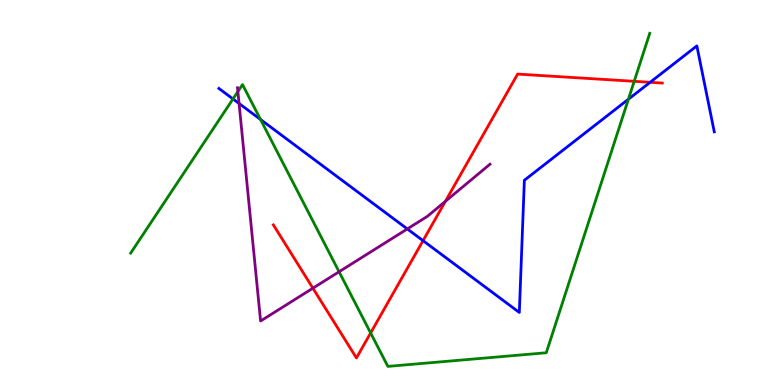[{'lines': ['blue', 'red'], 'intersections': [{'x': 5.46, 'y': 3.75}, {'x': 8.39, 'y': 7.86}]}, {'lines': ['green', 'red'], 'intersections': [{'x': 4.78, 'y': 1.35}, {'x': 8.18, 'y': 7.89}]}, {'lines': ['purple', 'red'], 'intersections': [{'x': 4.04, 'y': 2.51}, {'x': 5.75, 'y': 4.77}]}, {'lines': ['blue', 'green'], 'intersections': [{'x': 3.01, 'y': 7.43}, {'x': 3.36, 'y': 6.9}, {'x': 8.11, 'y': 7.42}]}, {'lines': ['blue', 'purple'], 'intersections': [{'x': 3.08, 'y': 7.31}, {'x': 5.26, 'y': 4.05}]}, {'lines': ['green', 'purple'], 'intersections': [{'x': 3.07, 'y': 7.62}, {'x': 4.38, 'y': 2.94}]}]